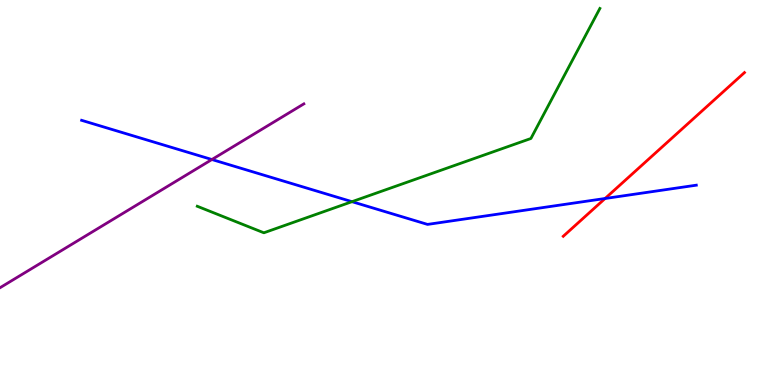[{'lines': ['blue', 'red'], 'intersections': [{'x': 7.81, 'y': 4.84}]}, {'lines': ['green', 'red'], 'intersections': []}, {'lines': ['purple', 'red'], 'intersections': []}, {'lines': ['blue', 'green'], 'intersections': [{'x': 4.54, 'y': 4.76}]}, {'lines': ['blue', 'purple'], 'intersections': [{'x': 2.73, 'y': 5.86}]}, {'lines': ['green', 'purple'], 'intersections': []}]